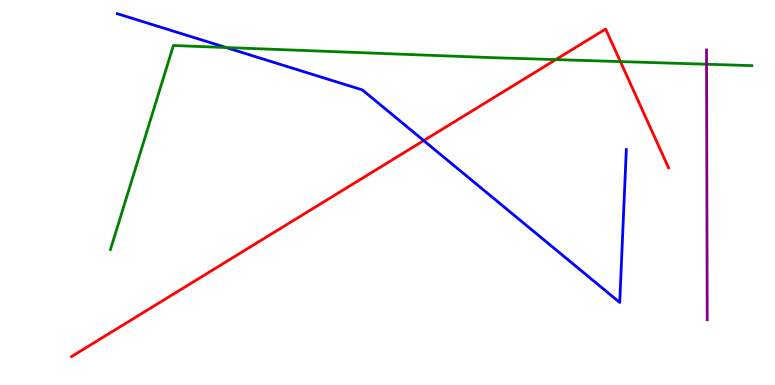[{'lines': ['blue', 'red'], 'intersections': [{'x': 5.47, 'y': 6.35}]}, {'lines': ['green', 'red'], 'intersections': [{'x': 7.17, 'y': 8.45}, {'x': 8.0, 'y': 8.4}]}, {'lines': ['purple', 'red'], 'intersections': []}, {'lines': ['blue', 'green'], 'intersections': [{'x': 2.92, 'y': 8.77}]}, {'lines': ['blue', 'purple'], 'intersections': []}, {'lines': ['green', 'purple'], 'intersections': [{'x': 9.12, 'y': 8.33}]}]